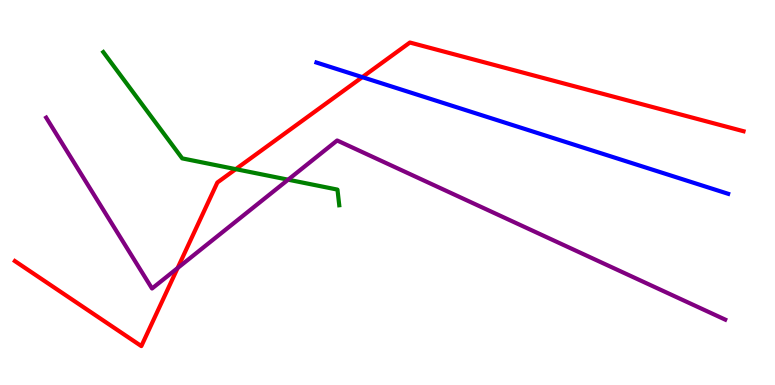[{'lines': ['blue', 'red'], 'intersections': [{'x': 4.67, 'y': 8.0}]}, {'lines': ['green', 'red'], 'intersections': [{'x': 3.04, 'y': 5.61}]}, {'lines': ['purple', 'red'], 'intersections': [{'x': 2.29, 'y': 3.04}]}, {'lines': ['blue', 'green'], 'intersections': []}, {'lines': ['blue', 'purple'], 'intersections': []}, {'lines': ['green', 'purple'], 'intersections': [{'x': 3.72, 'y': 5.33}]}]